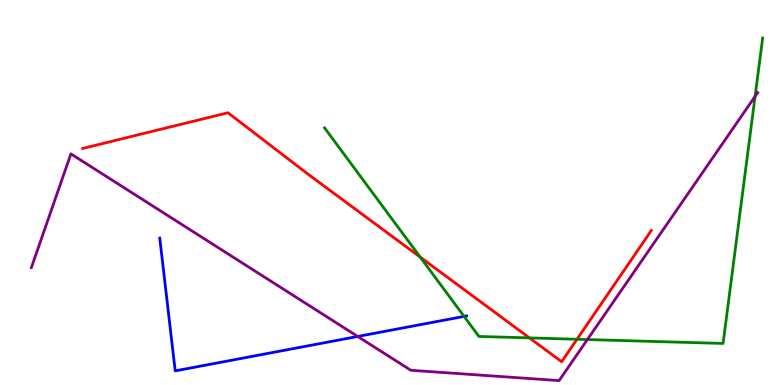[{'lines': ['blue', 'red'], 'intersections': []}, {'lines': ['green', 'red'], 'intersections': [{'x': 5.42, 'y': 3.32}, {'x': 6.83, 'y': 1.22}, {'x': 7.45, 'y': 1.19}]}, {'lines': ['purple', 'red'], 'intersections': []}, {'lines': ['blue', 'green'], 'intersections': [{'x': 5.99, 'y': 1.78}]}, {'lines': ['blue', 'purple'], 'intersections': [{'x': 4.62, 'y': 1.26}]}, {'lines': ['green', 'purple'], 'intersections': [{'x': 7.58, 'y': 1.18}, {'x': 9.74, 'y': 7.5}]}]